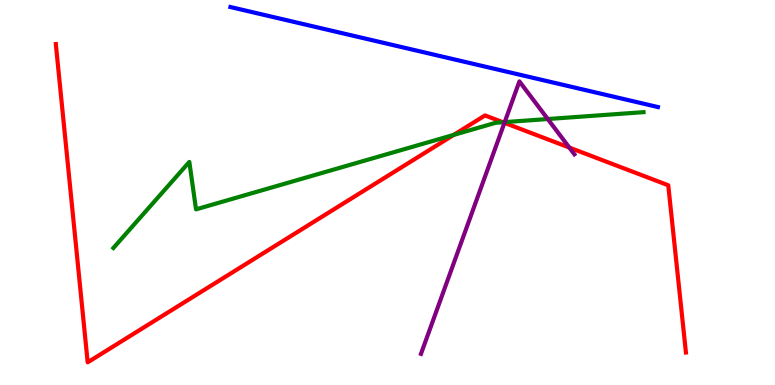[{'lines': ['blue', 'red'], 'intersections': []}, {'lines': ['green', 'red'], 'intersections': [{'x': 5.85, 'y': 6.5}, {'x': 6.49, 'y': 6.82}]}, {'lines': ['purple', 'red'], 'intersections': [{'x': 6.51, 'y': 6.81}, {'x': 7.35, 'y': 6.17}]}, {'lines': ['blue', 'green'], 'intersections': []}, {'lines': ['blue', 'purple'], 'intersections': []}, {'lines': ['green', 'purple'], 'intersections': [{'x': 6.51, 'y': 6.83}, {'x': 7.07, 'y': 6.91}]}]